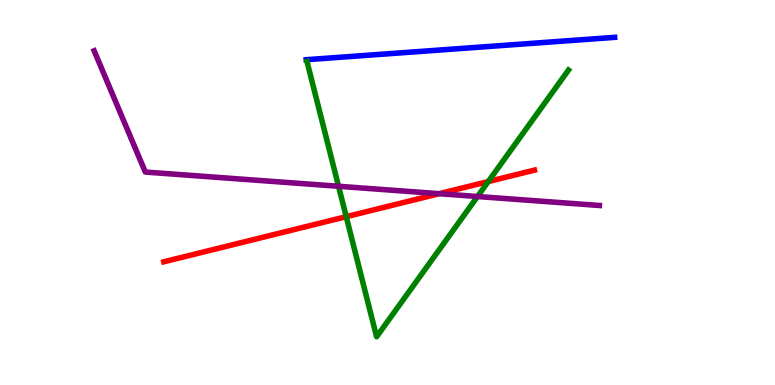[{'lines': ['blue', 'red'], 'intersections': []}, {'lines': ['green', 'red'], 'intersections': [{'x': 4.47, 'y': 4.37}, {'x': 6.3, 'y': 5.28}]}, {'lines': ['purple', 'red'], 'intersections': [{'x': 5.67, 'y': 4.97}]}, {'lines': ['blue', 'green'], 'intersections': []}, {'lines': ['blue', 'purple'], 'intersections': []}, {'lines': ['green', 'purple'], 'intersections': [{'x': 4.37, 'y': 5.16}, {'x': 6.16, 'y': 4.9}]}]